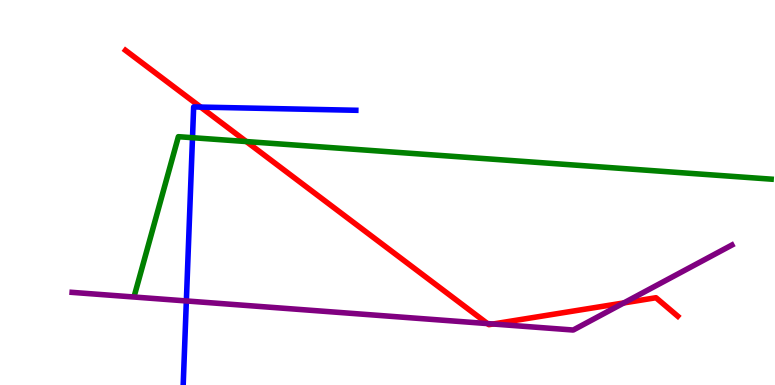[{'lines': ['blue', 'red'], 'intersections': [{'x': 2.59, 'y': 7.22}]}, {'lines': ['green', 'red'], 'intersections': [{'x': 3.18, 'y': 6.32}]}, {'lines': ['purple', 'red'], 'intersections': [{'x': 6.29, 'y': 1.6}, {'x': 6.36, 'y': 1.58}, {'x': 8.05, 'y': 2.13}]}, {'lines': ['blue', 'green'], 'intersections': [{'x': 2.48, 'y': 6.42}]}, {'lines': ['blue', 'purple'], 'intersections': [{'x': 2.4, 'y': 2.18}]}, {'lines': ['green', 'purple'], 'intersections': []}]